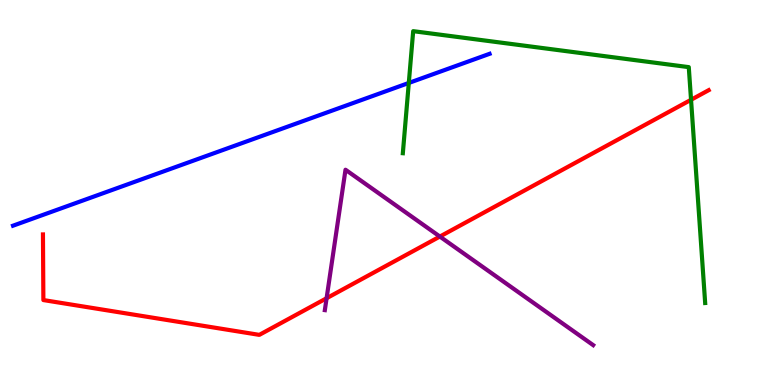[{'lines': ['blue', 'red'], 'intersections': []}, {'lines': ['green', 'red'], 'intersections': [{'x': 8.92, 'y': 7.41}]}, {'lines': ['purple', 'red'], 'intersections': [{'x': 4.21, 'y': 2.25}, {'x': 5.68, 'y': 3.86}]}, {'lines': ['blue', 'green'], 'intersections': [{'x': 5.27, 'y': 7.85}]}, {'lines': ['blue', 'purple'], 'intersections': []}, {'lines': ['green', 'purple'], 'intersections': []}]